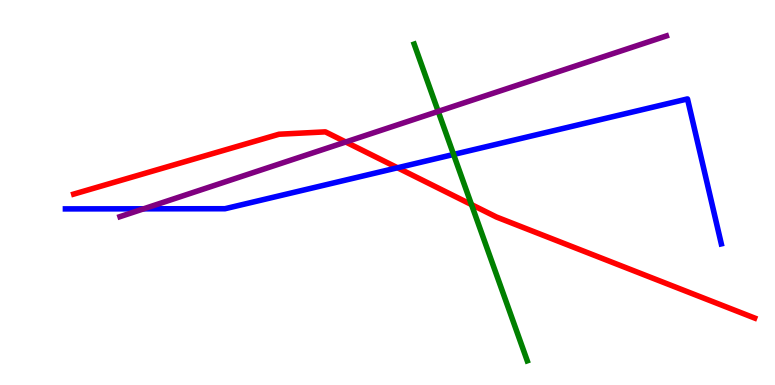[{'lines': ['blue', 'red'], 'intersections': [{'x': 5.13, 'y': 5.64}]}, {'lines': ['green', 'red'], 'intersections': [{'x': 6.08, 'y': 4.69}]}, {'lines': ['purple', 'red'], 'intersections': [{'x': 4.46, 'y': 6.31}]}, {'lines': ['blue', 'green'], 'intersections': [{'x': 5.85, 'y': 5.99}]}, {'lines': ['blue', 'purple'], 'intersections': [{'x': 1.85, 'y': 4.58}]}, {'lines': ['green', 'purple'], 'intersections': [{'x': 5.65, 'y': 7.11}]}]